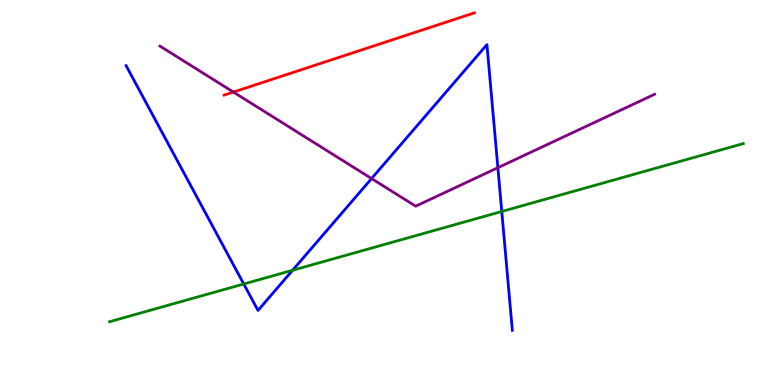[{'lines': ['blue', 'red'], 'intersections': []}, {'lines': ['green', 'red'], 'intersections': []}, {'lines': ['purple', 'red'], 'intersections': [{'x': 3.01, 'y': 7.61}]}, {'lines': ['blue', 'green'], 'intersections': [{'x': 3.15, 'y': 2.62}, {'x': 3.78, 'y': 2.98}, {'x': 6.47, 'y': 4.51}]}, {'lines': ['blue', 'purple'], 'intersections': [{'x': 4.79, 'y': 5.36}, {'x': 6.42, 'y': 5.64}]}, {'lines': ['green', 'purple'], 'intersections': []}]